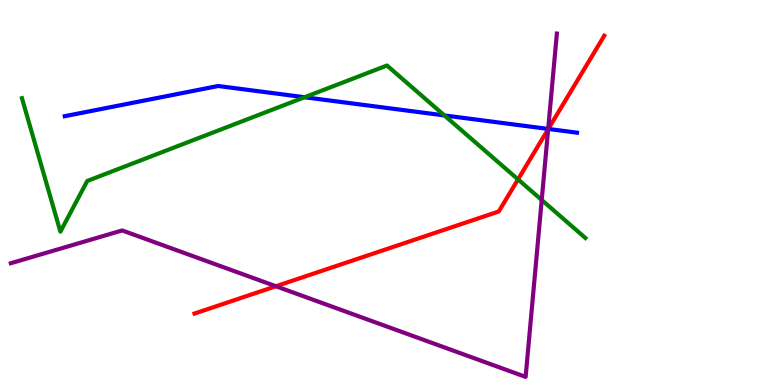[{'lines': ['blue', 'red'], 'intersections': [{'x': 7.07, 'y': 6.65}]}, {'lines': ['green', 'red'], 'intersections': [{'x': 6.68, 'y': 5.34}]}, {'lines': ['purple', 'red'], 'intersections': [{'x': 3.56, 'y': 2.57}, {'x': 7.07, 'y': 6.64}]}, {'lines': ['blue', 'green'], 'intersections': [{'x': 3.93, 'y': 7.47}, {'x': 5.73, 'y': 7.0}]}, {'lines': ['blue', 'purple'], 'intersections': [{'x': 7.07, 'y': 6.65}]}, {'lines': ['green', 'purple'], 'intersections': [{'x': 6.99, 'y': 4.81}]}]